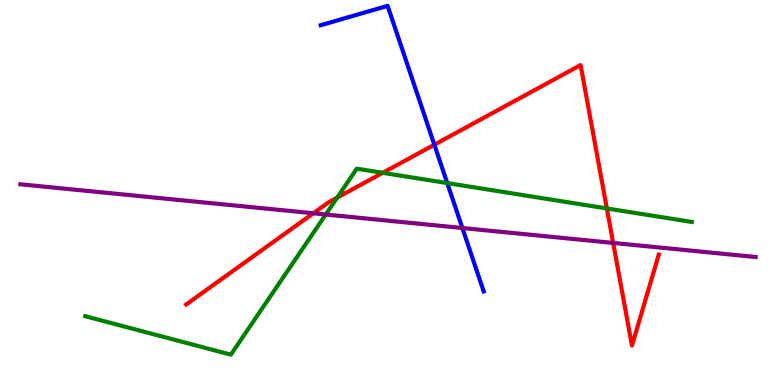[{'lines': ['blue', 'red'], 'intersections': [{'x': 5.6, 'y': 6.24}]}, {'lines': ['green', 'red'], 'intersections': [{'x': 4.35, 'y': 4.87}, {'x': 4.94, 'y': 5.51}, {'x': 7.83, 'y': 4.59}]}, {'lines': ['purple', 'red'], 'intersections': [{'x': 4.04, 'y': 4.46}, {'x': 7.91, 'y': 3.69}]}, {'lines': ['blue', 'green'], 'intersections': [{'x': 5.77, 'y': 5.24}]}, {'lines': ['blue', 'purple'], 'intersections': [{'x': 5.97, 'y': 4.08}]}, {'lines': ['green', 'purple'], 'intersections': [{'x': 4.2, 'y': 4.43}]}]